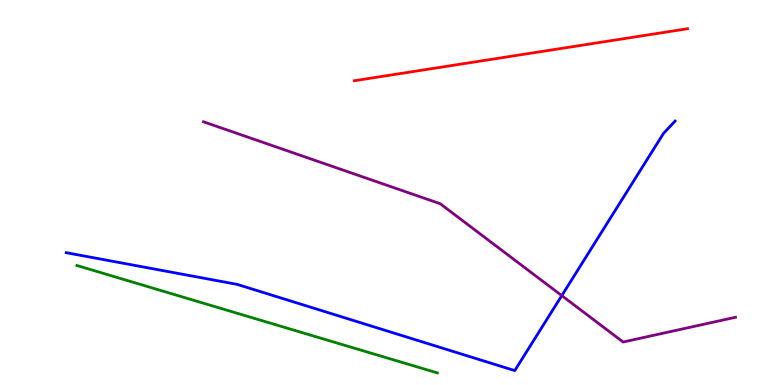[{'lines': ['blue', 'red'], 'intersections': []}, {'lines': ['green', 'red'], 'intersections': []}, {'lines': ['purple', 'red'], 'intersections': []}, {'lines': ['blue', 'green'], 'intersections': []}, {'lines': ['blue', 'purple'], 'intersections': [{'x': 7.25, 'y': 2.32}]}, {'lines': ['green', 'purple'], 'intersections': []}]